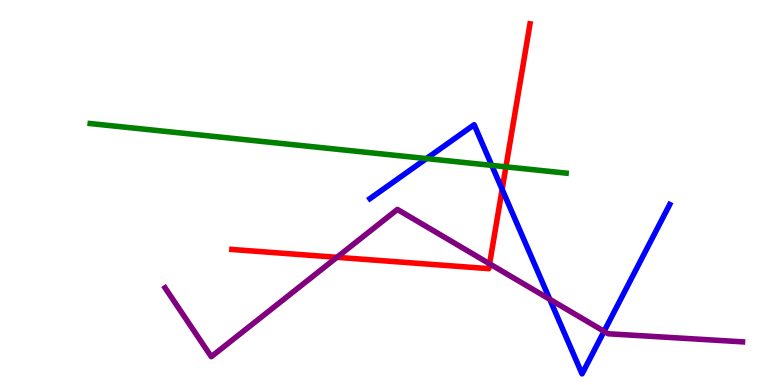[{'lines': ['blue', 'red'], 'intersections': [{'x': 6.48, 'y': 5.08}]}, {'lines': ['green', 'red'], 'intersections': [{'x': 6.53, 'y': 5.67}]}, {'lines': ['purple', 'red'], 'intersections': [{'x': 4.35, 'y': 3.32}, {'x': 6.32, 'y': 3.15}]}, {'lines': ['blue', 'green'], 'intersections': [{'x': 5.5, 'y': 5.88}, {'x': 6.35, 'y': 5.7}]}, {'lines': ['blue', 'purple'], 'intersections': [{'x': 7.09, 'y': 2.23}, {'x': 7.79, 'y': 1.39}]}, {'lines': ['green', 'purple'], 'intersections': []}]